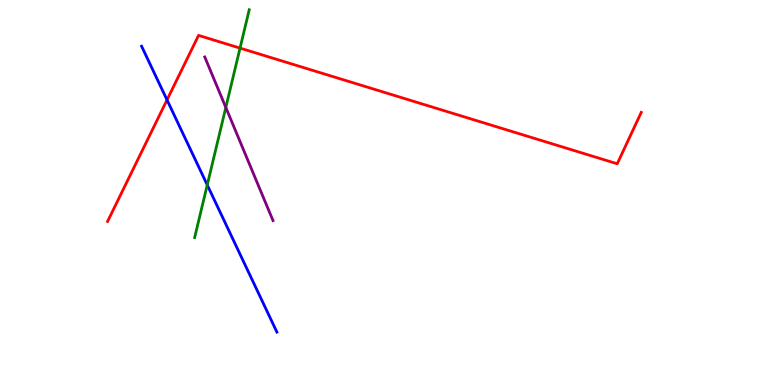[{'lines': ['blue', 'red'], 'intersections': [{'x': 2.15, 'y': 7.4}]}, {'lines': ['green', 'red'], 'intersections': [{'x': 3.1, 'y': 8.75}]}, {'lines': ['purple', 'red'], 'intersections': []}, {'lines': ['blue', 'green'], 'intersections': [{'x': 2.67, 'y': 5.2}]}, {'lines': ['blue', 'purple'], 'intersections': []}, {'lines': ['green', 'purple'], 'intersections': [{'x': 2.91, 'y': 7.21}]}]